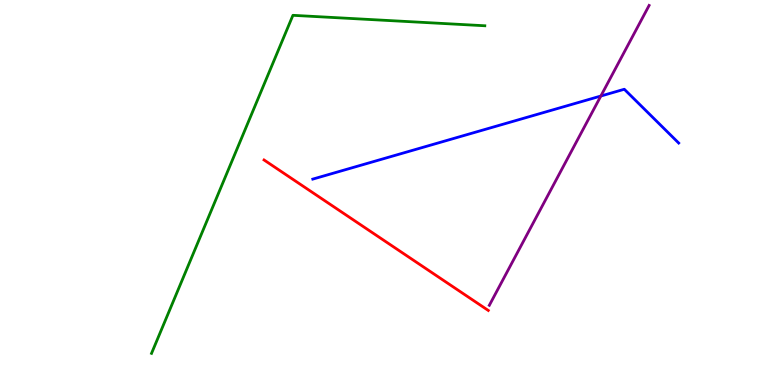[{'lines': ['blue', 'red'], 'intersections': []}, {'lines': ['green', 'red'], 'intersections': []}, {'lines': ['purple', 'red'], 'intersections': []}, {'lines': ['blue', 'green'], 'intersections': []}, {'lines': ['blue', 'purple'], 'intersections': [{'x': 7.75, 'y': 7.51}]}, {'lines': ['green', 'purple'], 'intersections': []}]